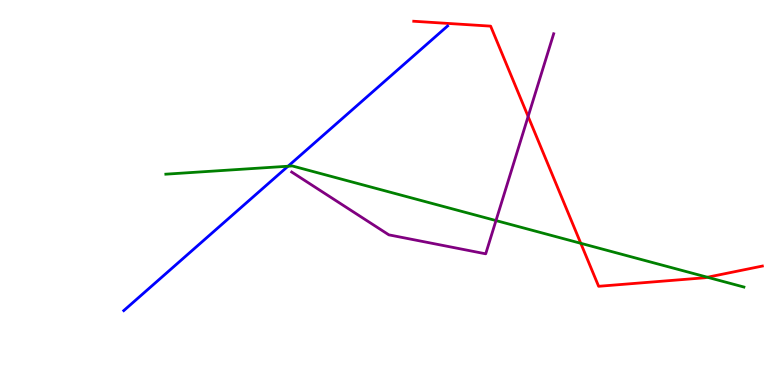[{'lines': ['blue', 'red'], 'intersections': []}, {'lines': ['green', 'red'], 'intersections': [{'x': 7.49, 'y': 3.68}, {'x': 9.13, 'y': 2.8}]}, {'lines': ['purple', 'red'], 'intersections': [{'x': 6.81, 'y': 6.97}]}, {'lines': ['blue', 'green'], 'intersections': [{'x': 3.72, 'y': 5.68}]}, {'lines': ['blue', 'purple'], 'intersections': []}, {'lines': ['green', 'purple'], 'intersections': [{'x': 6.4, 'y': 4.27}]}]